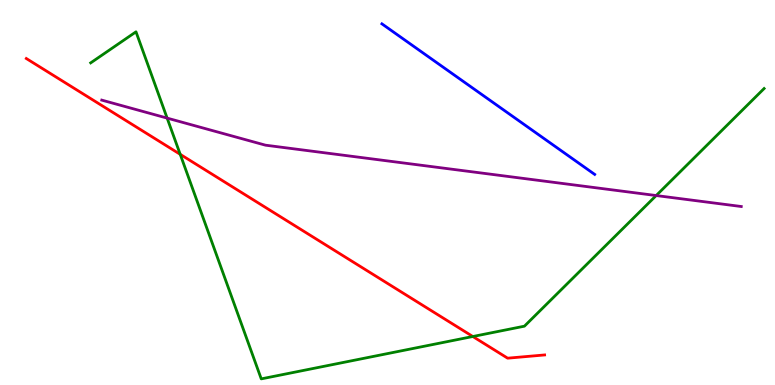[{'lines': ['blue', 'red'], 'intersections': []}, {'lines': ['green', 'red'], 'intersections': [{'x': 2.33, 'y': 5.99}, {'x': 6.1, 'y': 1.26}]}, {'lines': ['purple', 'red'], 'intersections': []}, {'lines': ['blue', 'green'], 'intersections': []}, {'lines': ['blue', 'purple'], 'intersections': []}, {'lines': ['green', 'purple'], 'intersections': [{'x': 2.16, 'y': 6.93}, {'x': 8.47, 'y': 4.92}]}]